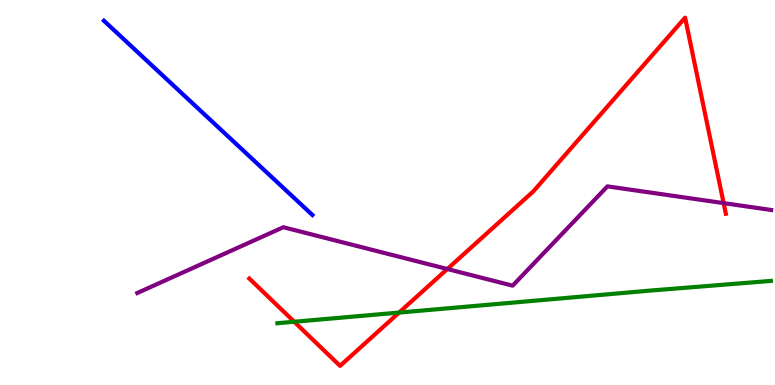[{'lines': ['blue', 'red'], 'intersections': []}, {'lines': ['green', 'red'], 'intersections': [{'x': 3.8, 'y': 1.64}, {'x': 5.15, 'y': 1.88}]}, {'lines': ['purple', 'red'], 'intersections': [{'x': 5.77, 'y': 3.01}, {'x': 9.34, 'y': 4.72}]}, {'lines': ['blue', 'green'], 'intersections': []}, {'lines': ['blue', 'purple'], 'intersections': []}, {'lines': ['green', 'purple'], 'intersections': []}]